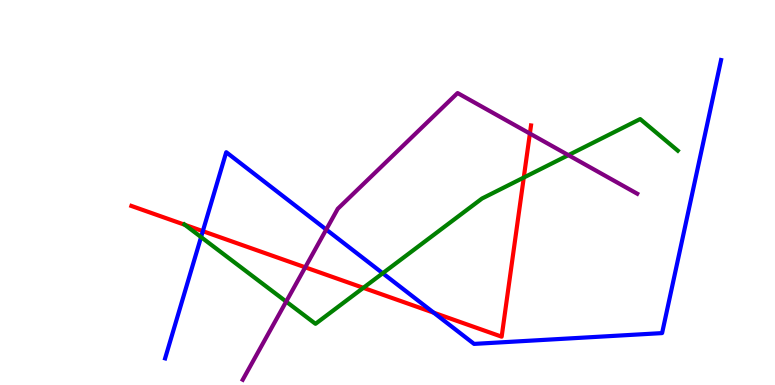[{'lines': ['blue', 'red'], 'intersections': [{'x': 2.62, 'y': 4.0}, {'x': 5.6, 'y': 1.88}]}, {'lines': ['green', 'red'], 'intersections': [{'x': 2.39, 'y': 4.16}, {'x': 4.69, 'y': 2.52}, {'x': 6.76, 'y': 5.39}]}, {'lines': ['purple', 'red'], 'intersections': [{'x': 3.94, 'y': 3.06}, {'x': 6.84, 'y': 6.53}]}, {'lines': ['blue', 'green'], 'intersections': [{'x': 2.59, 'y': 3.84}, {'x': 4.94, 'y': 2.9}]}, {'lines': ['blue', 'purple'], 'intersections': [{'x': 4.21, 'y': 4.04}]}, {'lines': ['green', 'purple'], 'intersections': [{'x': 3.69, 'y': 2.17}, {'x': 7.33, 'y': 5.97}]}]